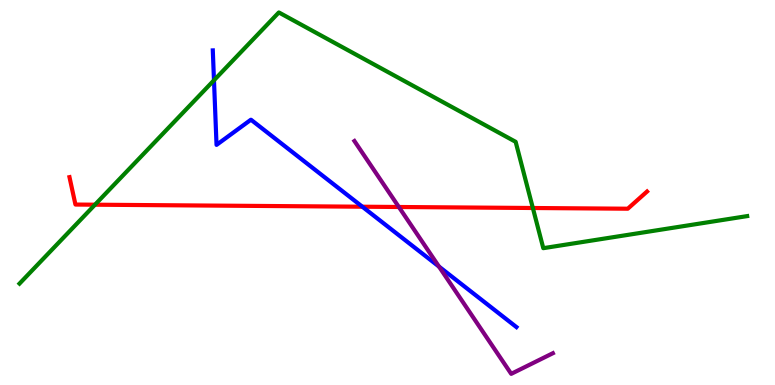[{'lines': ['blue', 'red'], 'intersections': [{'x': 4.68, 'y': 4.63}]}, {'lines': ['green', 'red'], 'intersections': [{'x': 1.23, 'y': 4.68}, {'x': 6.88, 'y': 4.6}]}, {'lines': ['purple', 'red'], 'intersections': [{'x': 5.15, 'y': 4.62}]}, {'lines': ['blue', 'green'], 'intersections': [{'x': 2.76, 'y': 7.91}]}, {'lines': ['blue', 'purple'], 'intersections': [{'x': 5.66, 'y': 3.08}]}, {'lines': ['green', 'purple'], 'intersections': []}]